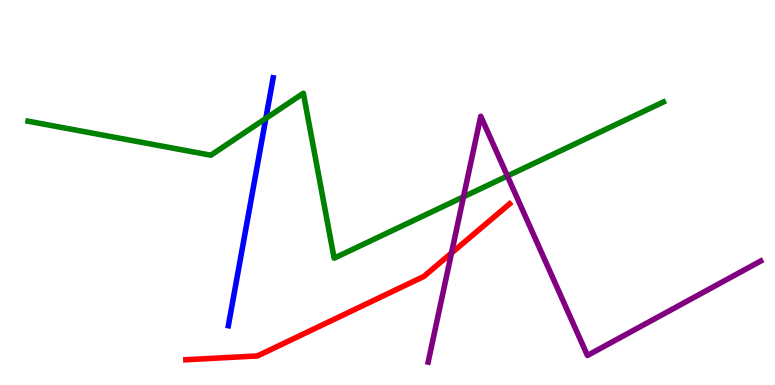[{'lines': ['blue', 'red'], 'intersections': []}, {'lines': ['green', 'red'], 'intersections': []}, {'lines': ['purple', 'red'], 'intersections': [{'x': 5.83, 'y': 3.43}]}, {'lines': ['blue', 'green'], 'intersections': [{'x': 3.43, 'y': 6.92}]}, {'lines': ['blue', 'purple'], 'intersections': []}, {'lines': ['green', 'purple'], 'intersections': [{'x': 5.98, 'y': 4.89}, {'x': 6.55, 'y': 5.43}]}]